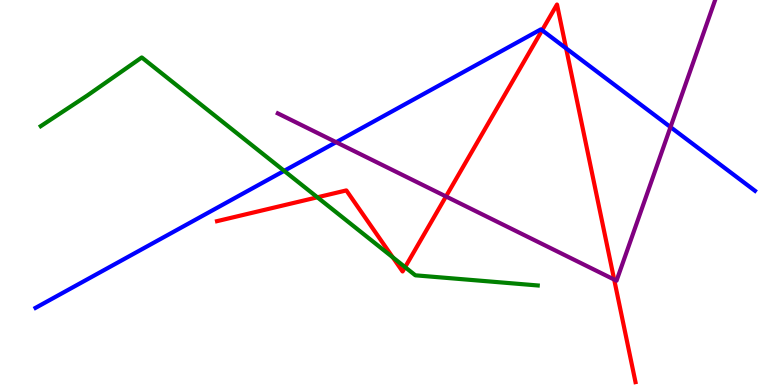[{'lines': ['blue', 'red'], 'intersections': [{'x': 7.0, 'y': 9.21}, {'x': 7.3, 'y': 8.74}]}, {'lines': ['green', 'red'], 'intersections': [{'x': 4.1, 'y': 4.88}, {'x': 5.07, 'y': 3.32}, {'x': 5.23, 'y': 3.06}]}, {'lines': ['purple', 'red'], 'intersections': [{'x': 5.75, 'y': 4.9}, {'x': 7.92, 'y': 2.74}]}, {'lines': ['blue', 'green'], 'intersections': [{'x': 3.67, 'y': 5.56}]}, {'lines': ['blue', 'purple'], 'intersections': [{'x': 4.34, 'y': 6.31}, {'x': 8.65, 'y': 6.7}]}, {'lines': ['green', 'purple'], 'intersections': []}]